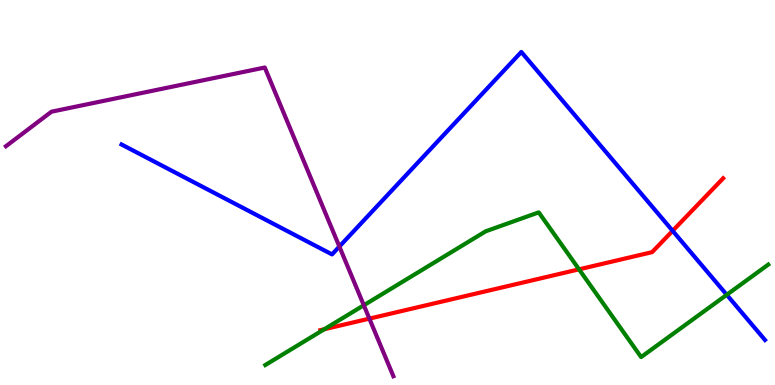[{'lines': ['blue', 'red'], 'intersections': [{'x': 8.68, 'y': 4.0}]}, {'lines': ['green', 'red'], 'intersections': [{'x': 4.18, 'y': 1.45}, {'x': 7.47, 'y': 3.0}]}, {'lines': ['purple', 'red'], 'intersections': [{'x': 4.77, 'y': 1.72}]}, {'lines': ['blue', 'green'], 'intersections': [{'x': 9.38, 'y': 2.34}]}, {'lines': ['blue', 'purple'], 'intersections': [{'x': 4.38, 'y': 3.6}]}, {'lines': ['green', 'purple'], 'intersections': [{'x': 4.69, 'y': 2.07}]}]